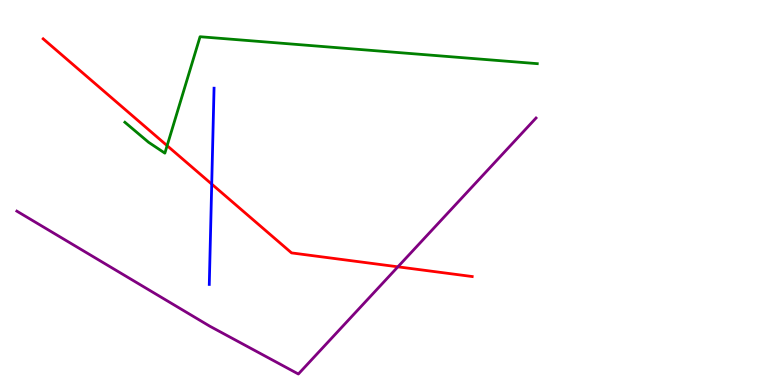[{'lines': ['blue', 'red'], 'intersections': [{'x': 2.73, 'y': 5.22}]}, {'lines': ['green', 'red'], 'intersections': [{'x': 2.16, 'y': 6.22}]}, {'lines': ['purple', 'red'], 'intersections': [{'x': 5.13, 'y': 3.07}]}, {'lines': ['blue', 'green'], 'intersections': []}, {'lines': ['blue', 'purple'], 'intersections': []}, {'lines': ['green', 'purple'], 'intersections': []}]